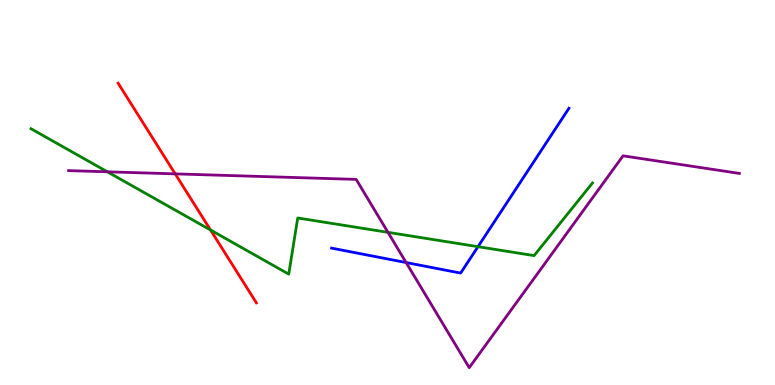[{'lines': ['blue', 'red'], 'intersections': []}, {'lines': ['green', 'red'], 'intersections': [{'x': 2.72, 'y': 4.03}]}, {'lines': ['purple', 'red'], 'intersections': [{'x': 2.26, 'y': 5.48}]}, {'lines': ['blue', 'green'], 'intersections': [{'x': 6.17, 'y': 3.59}]}, {'lines': ['blue', 'purple'], 'intersections': [{'x': 5.24, 'y': 3.18}]}, {'lines': ['green', 'purple'], 'intersections': [{'x': 1.39, 'y': 5.54}, {'x': 5.01, 'y': 3.97}]}]